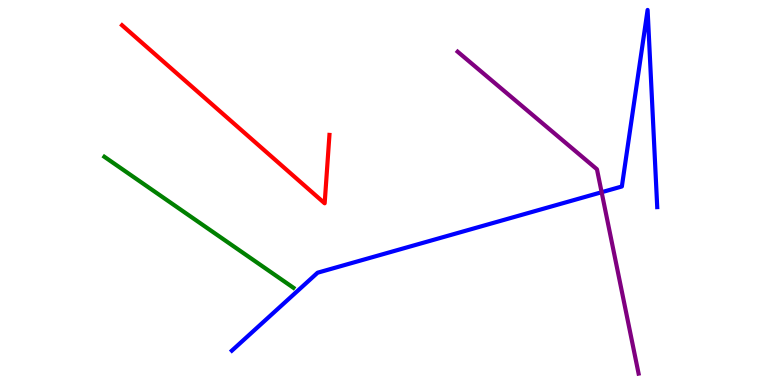[{'lines': ['blue', 'red'], 'intersections': []}, {'lines': ['green', 'red'], 'intersections': []}, {'lines': ['purple', 'red'], 'intersections': []}, {'lines': ['blue', 'green'], 'intersections': []}, {'lines': ['blue', 'purple'], 'intersections': [{'x': 7.76, 'y': 5.01}]}, {'lines': ['green', 'purple'], 'intersections': []}]